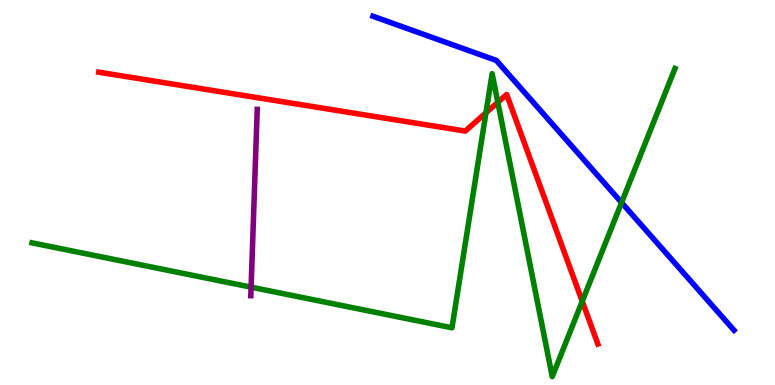[{'lines': ['blue', 'red'], 'intersections': []}, {'lines': ['green', 'red'], 'intersections': [{'x': 6.27, 'y': 7.07}, {'x': 6.42, 'y': 7.34}, {'x': 7.51, 'y': 2.17}]}, {'lines': ['purple', 'red'], 'intersections': []}, {'lines': ['blue', 'green'], 'intersections': [{'x': 8.02, 'y': 4.74}]}, {'lines': ['blue', 'purple'], 'intersections': []}, {'lines': ['green', 'purple'], 'intersections': [{'x': 3.24, 'y': 2.54}]}]